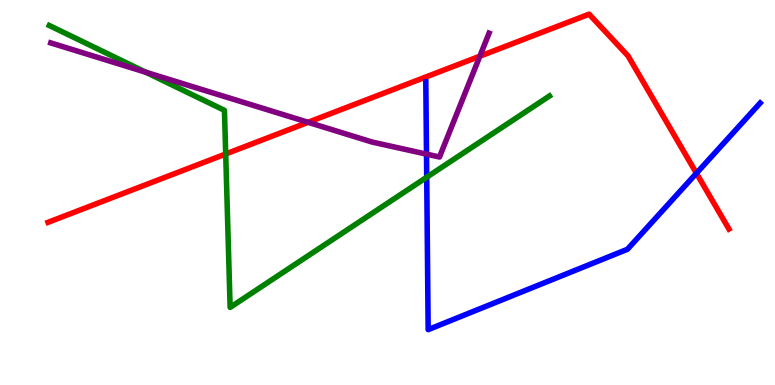[{'lines': ['blue', 'red'], 'intersections': [{'x': 8.99, 'y': 5.5}]}, {'lines': ['green', 'red'], 'intersections': [{'x': 2.91, 'y': 6.0}]}, {'lines': ['purple', 'red'], 'intersections': [{'x': 3.98, 'y': 6.82}, {'x': 6.19, 'y': 8.54}]}, {'lines': ['blue', 'green'], 'intersections': [{'x': 5.51, 'y': 5.4}]}, {'lines': ['blue', 'purple'], 'intersections': [{'x': 5.5, 'y': 6.0}]}, {'lines': ['green', 'purple'], 'intersections': [{'x': 1.88, 'y': 8.12}]}]